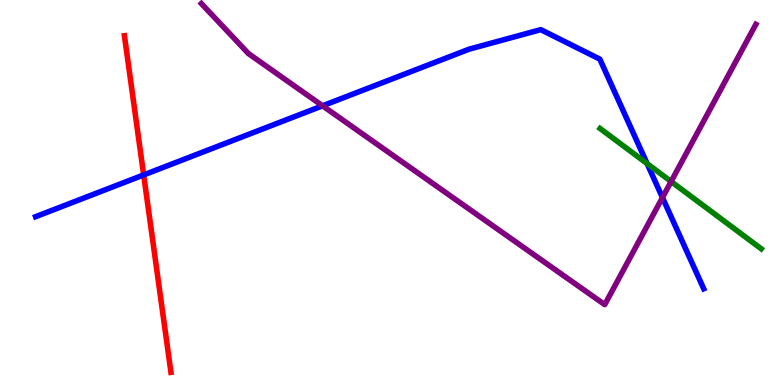[{'lines': ['blue', 'red'], 'intersections': [{'x': 1.85, 'y': 5.46}]}, {'lines': ['green', 'red'], 'intersections': []}, {'lines': ['purple', 'red'], 'intersections': []}, {'lines': ['blue', 'green'], 'intersections': [{'x': 8.35, 'y': 5.75}]}, {'lines': ['blue', 'purple'], 'intersections': [{'x': 4.16, 'y': 7.25}, {'x': 8.55, 'y': 4.87}]}, {'lines': ['green', 'purple'], 'intersections': [{'x': 8.66, 'y': 5.28}]}]